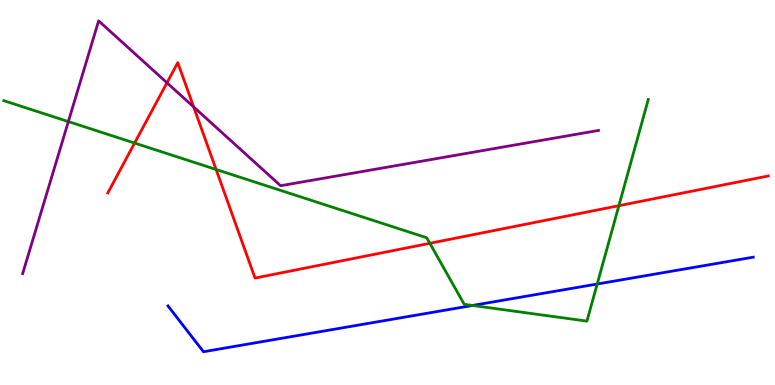[{'lines': ['blue', 'red'], 'intersections': []}, {'lines': ['green', 'red'], 'intersections': [{'x': 1.74, 'y': 6.28}, {'x': 2.79, 'y': 5.6}, {'x': 5.55, 'y': 3.68}, {'x': 7.99, 'y': 4.66}]}, {'lines': ['purple', 'red'], 'intersections': [{'x': 2.15, 'y': 7.85}, {'x': 2.5, 'y': 7.22}]}, {'lines': ['blue', 'green'], 'intersections': [{'x': 6.1, 'y': 2.07}, {'x': 7.71, 'y': 2.62}]}, {'lines': ['blue', 'purple'], 'intersections': []}, {'lines': ['green', 'purple'], 'intersections': [{'x': 0.882, 'y': 6.84}]}]